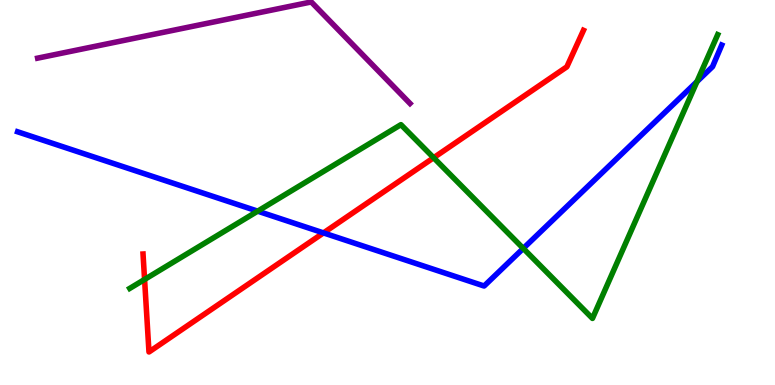[{'lines': ['blue', 'red'], 'intersections': [{'x': 4.17, 'y': 3.95}]}, {'lines': ['green', 'red'], 'intersections': [{'x': 1.87, 'y': 2.74}, {'x': 5.6, 'y': 5.9}]}, {'lines': ['purple', 'red'], 'intersections': []}, {'lines': ['blue', 'green'], 'intersections': [{'x': 3.32, 'y': 4.52}, {'x': 6.75, 'y': 3.55}, {'x': 8.99, 'y': 7.88}]}, {'lines': ['blue', 'purple'], 'intersections': []}, {'lines': ['green', 'purple'], 'intersections': []}]